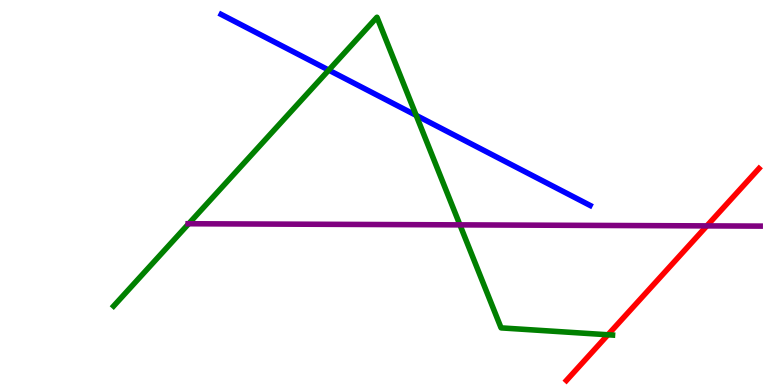[{'lines': ['blue', 'red'], 'intersections': []}, {'lines': ['green', 'red'], 'intersections': [{'x': 7.84, 'y': 1.3}]}, {'lines': ['purple', 'red'], 'intersections': [{'x': 9.12, 'y': 4.13}]}, {'lines': ['blue', 'green'], 'intersections': [{'x': 4.24, 'y': 8.18}, {'x': 5.37, 'y': 7.0}]}, {'lines': ['blue', 'purple'], 'intersections': []}, {'lines': ['green', 'purple'], 'intersections': [{'x': 2.43, 'y': 4.19}, {'x': 5.93, 'y': 4.16}]}]